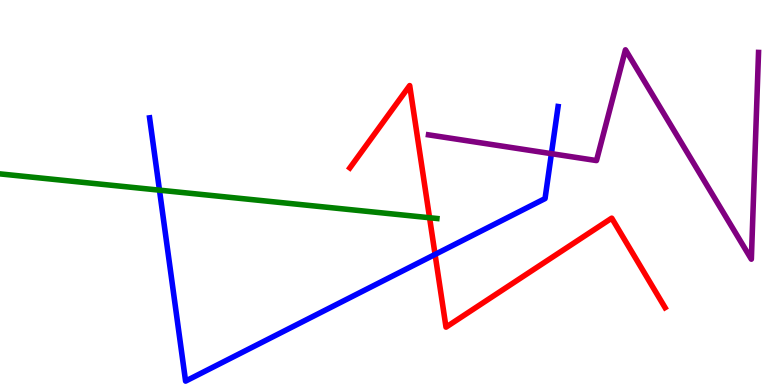[{'lines': ['blue', 'red'], 'intersections': [{'x': 5.61, 'y': 3.39}]}, {'lines': ['green', 'red'], 'intersections': [{'x': 5.54, 'y': 4.34}]}, {'lines': ['purple', 'red'], 'intersections': []}, {'lines': ['blue', 'green'], 'intersections': [{'x': 2.06, 'y': 5.06}]}, {'lines': ['blue', 'purple'], 'intersections': [{'x': 7.11, 'y': 6.01}]}, {'lines': ['green', 'purple'], 'intersections': []}]